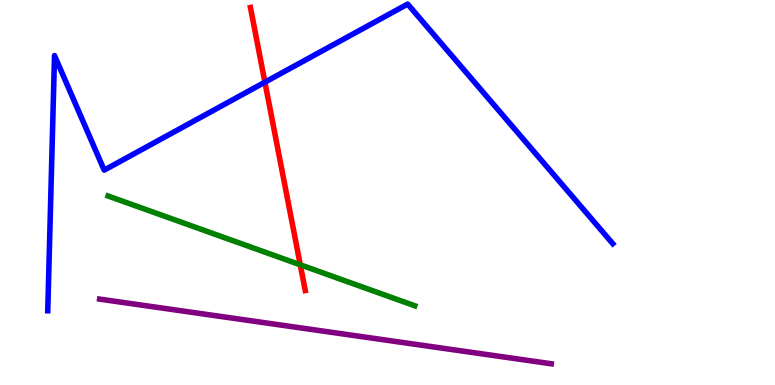[{'lines': ['blue', 'red'], 'intersections': [{'x': 3.42, 'y': 7.87}]}, {'lines': ['green', 'red'], 'intersections': [{'x': 3.87, 'y': 3.12}]}, {'lines': ['purple', 'red'], 'intersections': []}, {'lines': ['blue', 'green'], 'intersections': []}, {'lines': ['blue', 'purple'], 'intersections': []}, {'lines': ['green', 'purple'], 'intersections': []}]